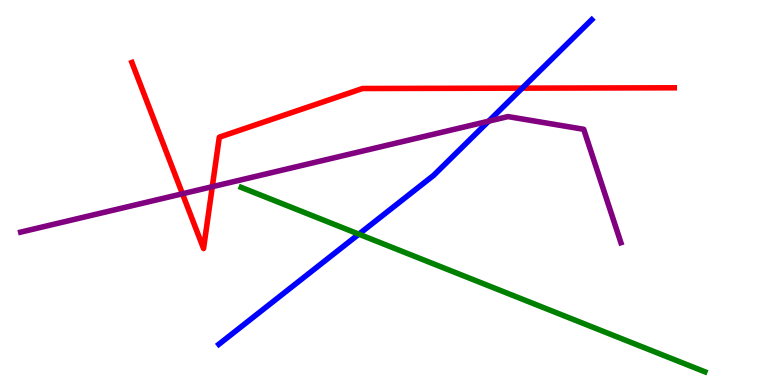[{'lines': ['blue', 'red'], 'intersections': [{'x': 6.74, 'y': 7.71}]}, {'lines': ['green', 'red'], 'intersections': []}, {'lines': ['purple', 'red'], 'intersections': [{'x': 2.35, 'y': 4.97}, {'x': 2.74, 'y': 5.15}]}, {'lines': ['blue', 'green'], 'intersections': [{'x': 4.63, 'y': 3.92}]}, {'lines': ['blue', 'purple'], 'intersections': [{'x': 6.31, 'y': 6.85}]}, {'lines': ['green', 'purple'], 'intersections': []}]